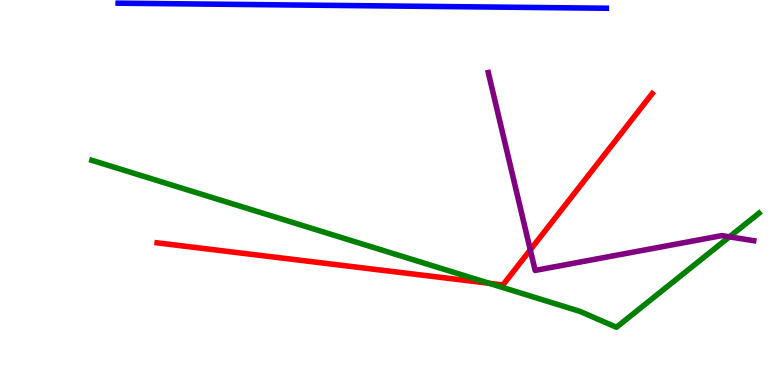[{'lines': ['blue', 'red'], 'intersections': []}, {'lines': ['green', 'red'], 'intersections': [{'x': 6.31, 'y': 2.64}]}, {'lines': ['purple', 'red'], 'intersections': [{'x': 6.84, 'y': 3.51}]}, {'lines': ['blue', 'green'], 'intersections': []}, {'lines': ['blue', 'purple'], 'intersections': []}, {'lines': ['green', 'purple'], 'intersections': [{'x': 9.41, 'y': 3.85}]}]